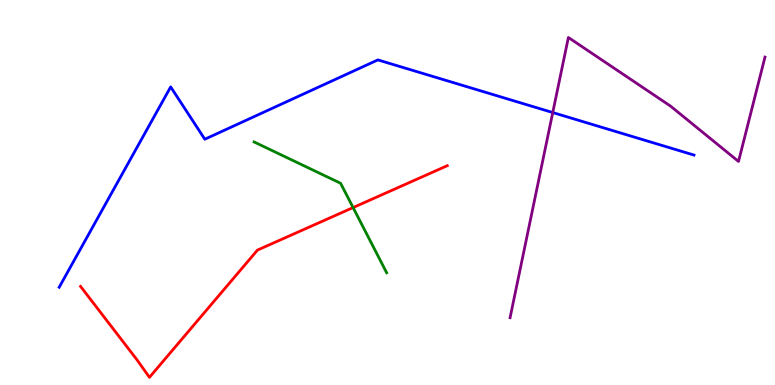[{'lines': ['blue', 'red'], 'intersections': []}, {'lines': ['green', 'red'], 'intersections': [{'x': 4.56, 'y': 4.61}]}, {'lines': ['purple', 'red'], 'intersections': []}, {'lines': ['blue', 'green'], 'intersections': []}, {'lines': ['blue', 'purple'], 'intersections': [{'x': 7.13, 'y': 7.08}]}, {'lines': ['green', 'purple'], 'intersections': []}]